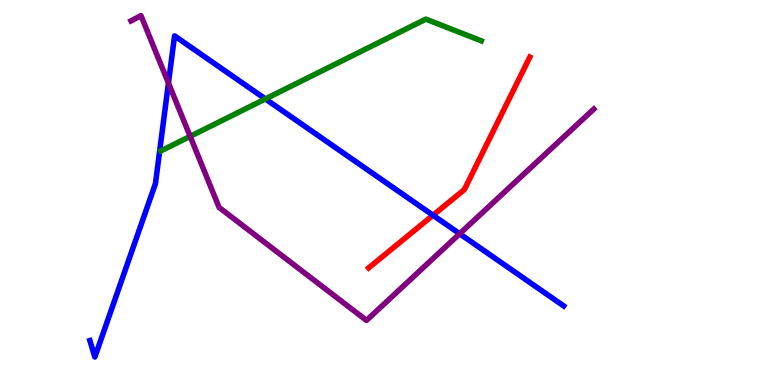[{'lines': ['blue', 'red'], 'intersections': [{'x': 5.59, 'y': 4.41}]}, {'lines': ['green', 'red'], 'intersections': []}, {'lines': ['purple', 'red'], 'intersections': []}, {'lines': ['blue', 'green'], 'intersections': [{'x': 3.42, 'y': 7.43}]}, {'lines': ['blue', 'purple'], 'intersections': [{'x': 2.17, 'y': 7.84}, {'x': 5.93, 'y': 3.93}]}, {'lines': ['green', 'purple'], 'intersections': [{'x': 2.45, 'y': 6.46}]}]